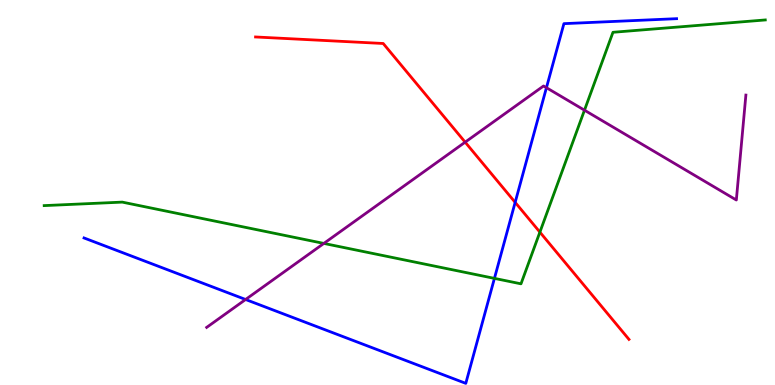[{'lines': ['blue', 'red'], 'intersections': [{'x': 6.65, 'y': 4.74}]}, {'lines': ['green', 'red'], 'intersections': [{'x': 6.97, 'y': 3.97}]}, {'lines': ['purple', 'red'], 'intersections': [{'x': 6.0, 'y': 6.31}]}, {'lines': ['blue', 'green'], 'intersections': [{'x': 6.38, 'y': 2.77}]}, {'lines': ['blue', 'purple'], 'intersections': [{'x': 3.17, 'y': 2.22}, {'x': 7.05, 'y': 7.72}]}, {'lines': ['green', 'purple'], 'intersections': [{'x': 4.18, 'y': 3.68}, {'x': 7.54, 'y': 7.14}]}]